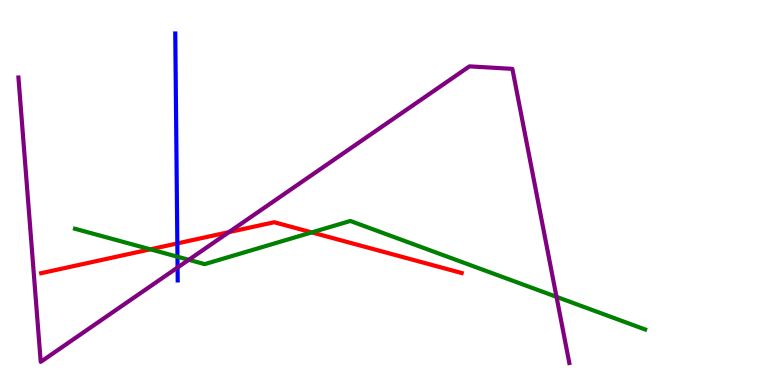[{'lines': ['blue', 'red'], 'intersections': [{'x': 2.29, 'y': 3.68}]}, {'lines': ['green', 'red'], 'intersections': [{'x': 1.94, 'y': 3.52}, {'x': 4.02, 'y': 3.96}]}, {'lines': ['purple', 'red'], 'intersections': [{'x': 2.95, 'y': 3.97}]}, {'lines': ['blue', 'green'], 'intersections': [{'x': 2.29, 'y': 3.33}]}, {'lines': ['blue', 'purple'], 'intersections': [{'x': 2.29, 'y': 3.05}]}, {'lines': ['green', 'purple'], 'intersections': [{'x': 2.44, 'y': 3.25}, {'x': 7.18, 'y': 2.29}]}]